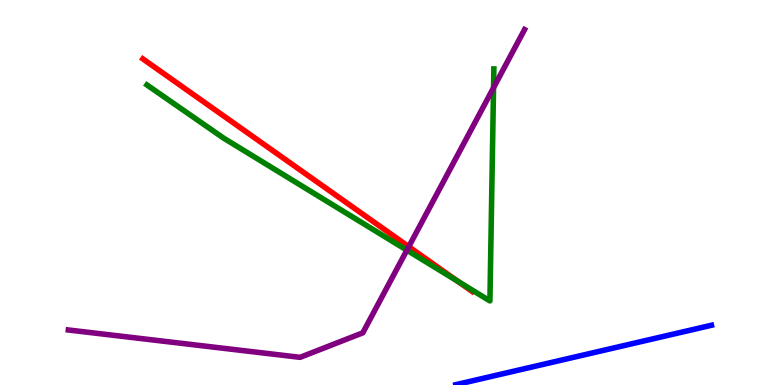[{'lines': ['blue', 'red'], 'intersections': []}, {'lines': ['green', 'red'], 'intersections': [{'x': 5.91, 'y': 2.7}]}, {'lines': ['purple', 'red'], 'intersections': [{'x': 5.27, 'y': 3.59}]}, {'lines': ['blue', 'green'], 'intersections': []}, {'lines': ['blue', 'purple'], 'intersections': []}, {'lines': ['green', 'purple'], 'intersections': [{'x': 5.25, 'y': 3.5}, {'x': 6.37, 'y': 7.72}]}]